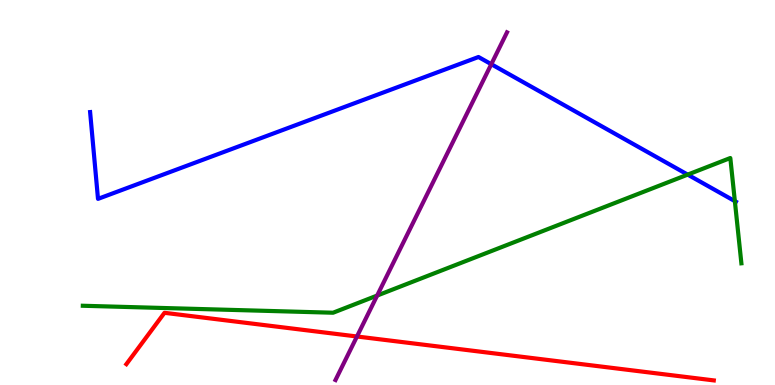[{'lines': ['blue', 'red'], 'intersections': []}, {'lines': ['green', 'red'], 'intersections': []}, {'lines': ['purple', 'red'], 'intersections': [{'x': 4.61, 'y': 1.26}]}, {'lines': ['blue', 'green'], 'intersections': [{'x': 8.87, 'y': 5.46}, {'x': 9.48, 'y': 4.78}]}, {'lines': ['blue', 'purple'], 'intersections': [{'x': 6.34, 'y': 8.33}]}, {'lines': ['green', 'purple'], 'intersections': [{'x': 4.87, 'y': 2.32}]}]